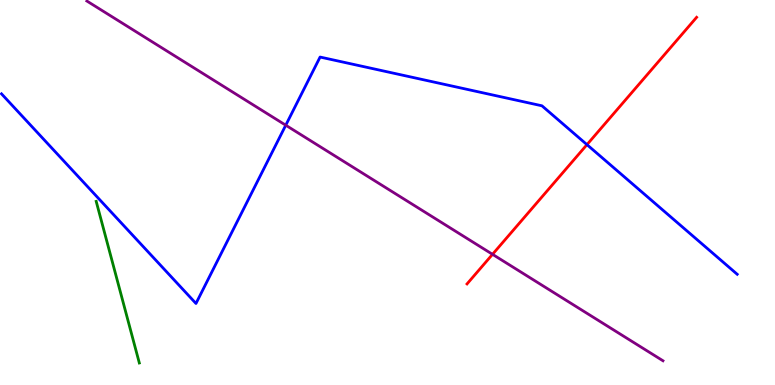[{'lines': ['blue', 'red'], 'intersections': [{'x': 7.57, 'y': 6.24}]}, {'lines': ['green', 'red'], 'intersections': []}, {'lines': ['purple', 'red'], 'intersections': [{'x': 6.36, 'y': 3.39}]}, {'lines': ['blue', 'green'], 'intersections': []}, {'lines': ['blue', 'purple'], 'intersections': [{'x': 3.69, 'y': 6.75}]}, {'lines': ['green', 'purple'], 'intersections': []}]